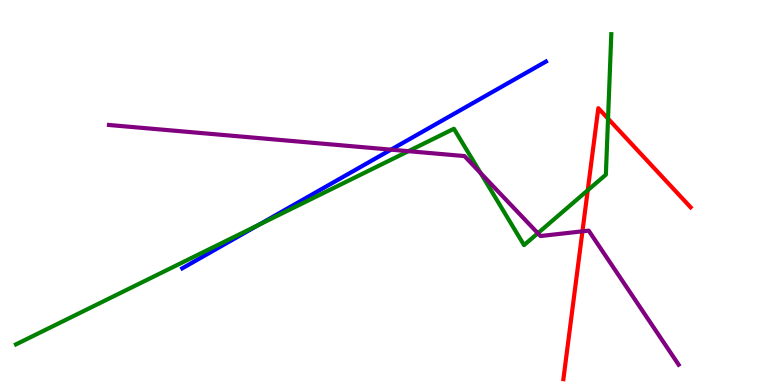[{'lines': ['blue', 'red'], 'intersections': []}, {'lines': ['green', 'red'], 'intersections': [{'x': 7.58, 'y': 5.06}, {'x': 7.85, 'y': 6.92}]}, {'lines': ['purple', 'red'], 'intersections': [{'x': 7.52, 'y': 3.99}]}, {'lines': ['blue', 'green'], 'intersections': [{'x': 3.34, 'y': 4.16}]}, {'lines': ['blue', 'purple'], 'intersections': [{'x': 5.05, 'y': 6.11}]}, {'lines': ['green', 'purple'], 'intersections': [{'x': 5.27, 'y': 6.07}, {'x': 6.2, 'y': 5.5}, {'x': 6.94, 'y': 3.94}]}]